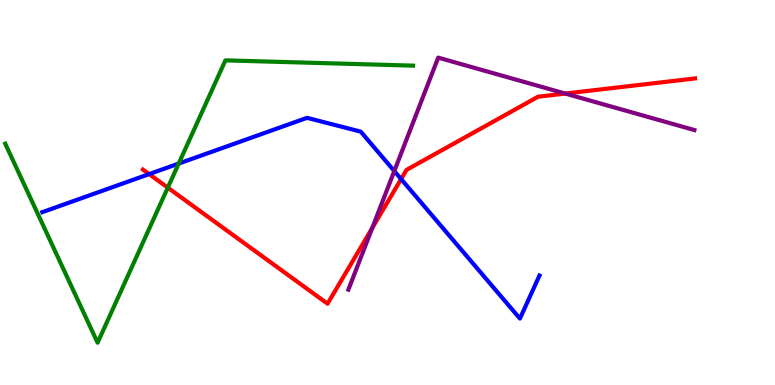[{'lines': ['blue', 'red'], 'intersections': [{'x': 1.92, 'y': 5.48}, {'x': 5.18, 'y': 5.35}]}, {'lines': ['green', 'red'], 'intersections': [{'x': 2.17, 'y': 5.13}]}, {'lines': ['purple', 'red'], 'intersections': [{'x': 4.8, 'y': 4.08}, {'x': 7.29, 'y': 7.57}]}, {'lines': ['blue', 'green'], 'intersections': [{'x': 2.31, 'y': 5.75}]}, {'lines': ['blue', 'purple'], 'intersections': [{'x': 5.09, 'y': 5.56}]}, {'lines': ['green', 'purple'], 'intersections': []}]